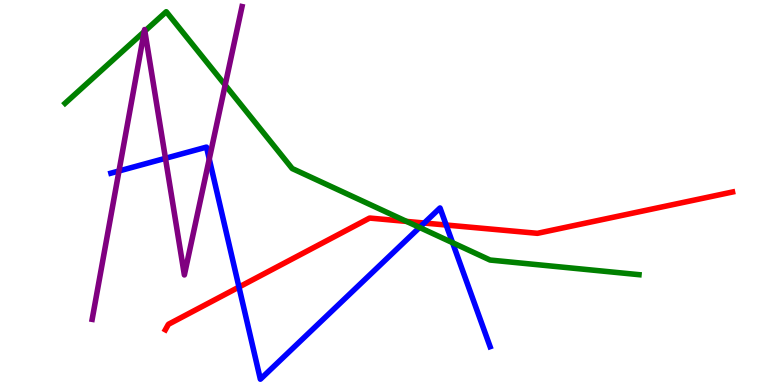[{'lines': ['blue', 'red'], 'intersections': [{'x': 3.08, 'y': 2.54}, {'x': 5.47, 'y': 4.21}, {'x': 5.76, 'y': 4.16}]}, {'lines': ['green', 'red'], 'intersections': [{'x': 5.25, 'y': 4.25}]}, {'lines': ['purple', 'red'], 'intersections': []}, {'lines': ['blue', 'green'], 'intersections': [{'x': 5.41, 'y': 4.09}, {'x': 5.84, 'y': 3.7}]}, {'lines': ['blue', 'purple'], 'intersections': [{'x': 1.54, 'y': 5.56}, {'x': 2.13, 'y': 5.89}, {'x': 2.7, 'y': 5.87}]}, {'lines': ['green', 'purple'], 'intersections': [{'x': 1.86, 'y': 9.18}, {'x': 1.87, 'y': 9.19}, {'x': 2.91, 'y': 7.79}]}]